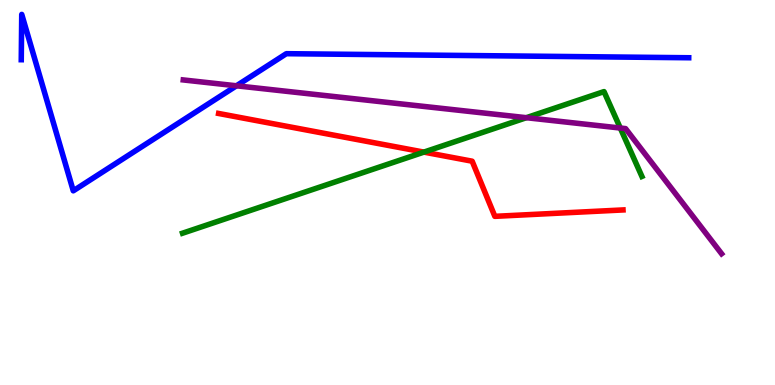[{'lines': ['blue', 'red'], 'intersections': []}, {'lines': ['green', 'red'], 'intersections': [{'x': 5.47, 'y': 6.05}]}, {'lines': ['purple', 'red'], 'intersections': []}, {'lines': ['blue', 'green'], 'intersections': []}, {'lines': ['blue', 'purple'], 'intersections': [{'x': 3.05, 'y': 7.77}]}, {'lines': ['green', 'purple'], 'intersections': [{'x': 6.79, 'y': 6.94}, {'x': 8.0, 'y': 6.67}]}]